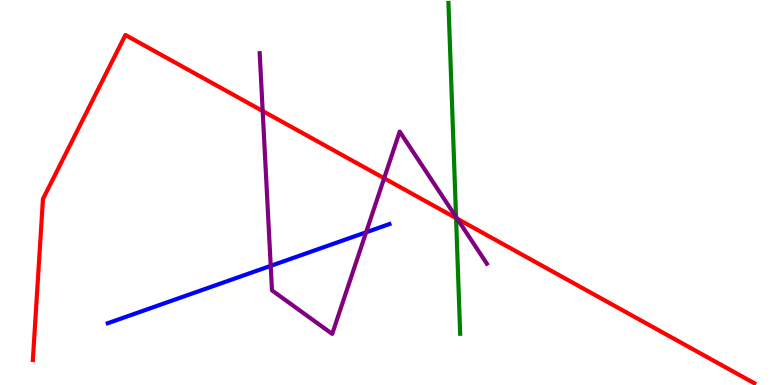[{'lines': ['blue', 'red'], 'intersections': []}, {'lines': ['green', 'red'], 'intersections': [{'x': 5.88, 'y': 4.34}]}, {'lines': ['purple', 'red'], 'intersections': [{'x': 3.39, 'y': 7.12}, {'x': 4.96, 'y': 5.37}, {'x': 5.9, 'y': 4.32}]}, {'lines': ['blue', 'green'], 'intersections': []}, {'lines': ['blue', 'purple'], 'intersections': [{'x': 3.49, 'y': 3.09}, {'x': 4.72, 'y': 3.97}]}, {'lines': ['green', 'purple'], 'intersections': [{'x': 5.88, 'y': 4.36}]}]